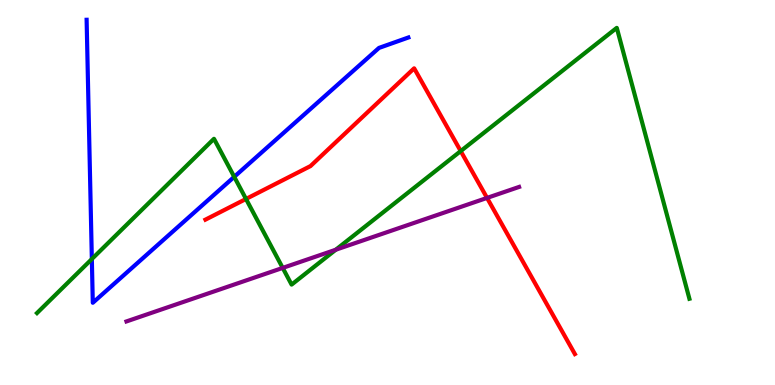[{'lines': ['blue', 'red'], 'intersections': []}, {'lines': ['green', 'red'], 'intersections': [{'x': 3.17, 'y': 4.83}, {'x': 5.94, 'y': 6.08}]}, {'lines': ['purple', 'red'], 'intersections': [{'x': 6.28, 'y': 4.86}]}, {'lines': ['blue', 'green'], 'intersections': [{'x': 1.19, 'y': 3.27}, {'x': 3.02, 'y': 5.41}]}, {'lines': ['blue', 'purple'], 'intersections': []}, {'lines': ['green', 'purple'], 'intersections': [{'x': 3.65, 'y': 3.04}, {'x': 4.33, 'y': 3.51}]}]